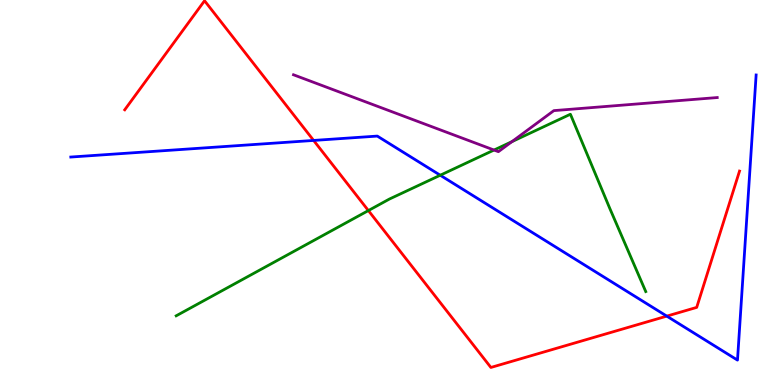[{'lines': ['blue', 'red'], 'intersections': [{'x': 4.05, 'y': 6.35}, {'x': 8.6, 'y': 1.79}]}, {'lines': ['green', 'red'], 'intersections': [{'x': 4.75, 'y': 4.53}]}, {'lines': ['purple', 'red'], 'intersections': []}, {'lines': ['blue', 'green'], 'intersections': [{'x': 5.68, 'y': 5.45}]}, {'lines': ['blue', 'purple'], 'intersections': []}, {'lines': ['green', 'purple'], 'intersections': [{'x': 6.37, 'y': 6.1}, {'x': 6.61, 'y': 6.32}]}]